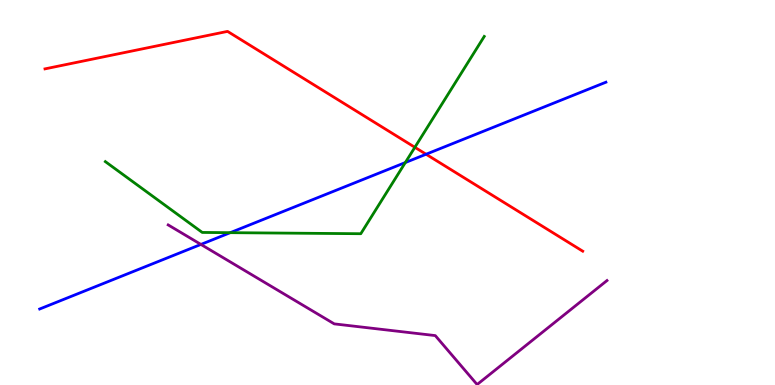[{'lines': ['blue', 'red'], 'intersections': [{'x': 5.5, 'y': 5.99}]}, {'lines': ['green', 'red'], 'intersections': [{'x': 5.35, 'y': 6.17}]}, {'lines': ['purple', 'red'], 'intersections': []}, {'lines': ['blue', 'green'], 'intersections': [{'x': 2.97, 'y': 3.96}, {'x': 5.23, 'y': 5.78}]}, {'lines': ['blue', 'purple'], 'intersections': [{'x': 2.59, 'y': 3.65}]}, {'lines': ['green', 'purple'], 'intersections': []}]